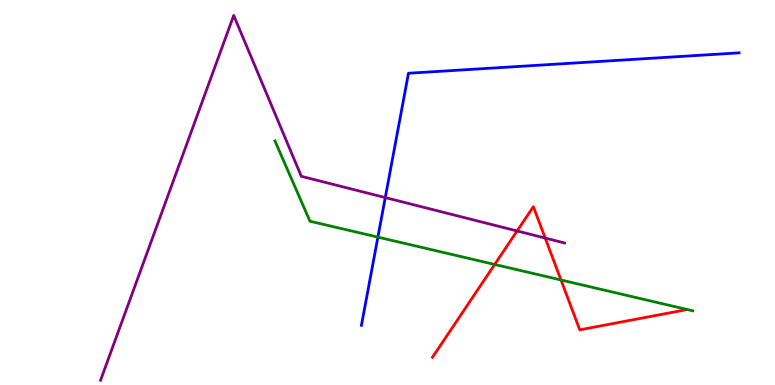[{'lines': ['blue', 'red'], 'intersections': []}, {'lines': ['green', 'red'], 'intersections': [{'x': 6.38, 'y': 3.13}, {'x': 7.24, 'y': 2.73}]}, {'lines': ['purple', 'red'], 'intersections': [{'x': 6.67, 'y': 4.0}, {'x': 7.03, 'y': 3.82}]}, {'lines': ['blue', 'green'], 'intersections': [{'x': 4.88, 'y': 3.84}]}, {'lines': ['blue', 'purple'], 'intersections': [{'x': 4.97, 'y': 4.87}]}, {'lines': ['green', 'purple'], 'intersections': []}]